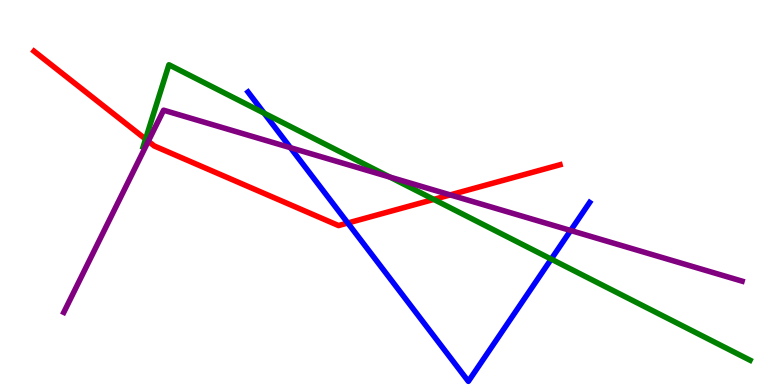[{'lines': ['blue', 'red'], 'intersections': [{'x': 4.49, 'y': 4.21}]}, {'lines': ['green', 'red'], 'intersections': [{'x': 1.88, 'y': 6.39}, {'x': 5.6, 'y': 4.82}]}, {'lines': ['purple', 'red'], 'intersections': [{'x': 1.91, 'y': 6.33}, {'x': 5.81, 'y': 4.94}]}, {'lines': ['blue', 'green'], 'intersections': [{'x': 3.41, 'y': 7.06}, {'x': 7.11, 'y': 3.27}]}, {'lines': ['blue', 'purple'], 'intersections': [{'x': 3.75, 'y': 6.16}, {'x': 7.36, 'y': 4.01}]}, {'lines': ['green', 'purple'], 'intersections': [{'x': 5.03, 'y': 5.4}]}]